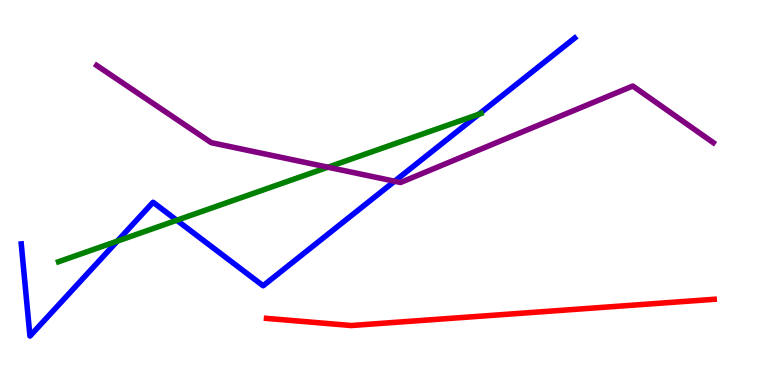[{'lines': ['blue', 'red'], 'intersections': []}, {'lines': ['green', 'red'], 'intersections': []}, {'lines': ['purple', 'red'], 'intersections': []}, {'lines': ['blue', 'green'], 'intersections': [{'x': 1.51, 'y': 3.74}, {'x': 2.28, 'y': 4.28}, {'x': 6.18, 'y': 7.03}]}, {'lines': ['blue', 'purple'], 'intersections': [{'x': 5.09, 'y': 5.29}]}, {'lines': ['green', 'purple'], 'intersections': [{'x': 4.23, 'y': 5.66}]}]